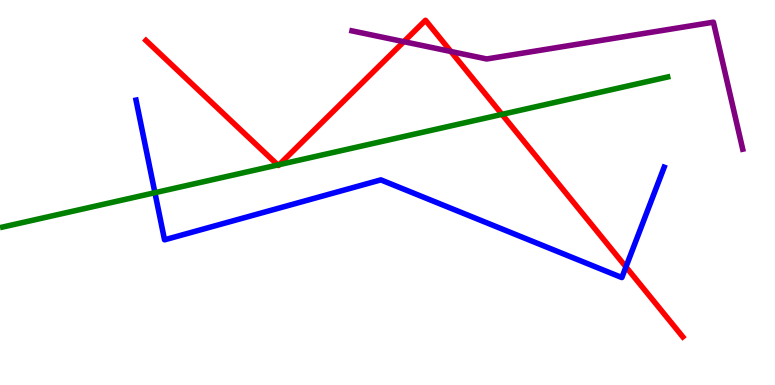[{'lines': ['blue', 'red'], 'intersections': [{'x': 8.08, 'y': 3.07}]}, {'lines': ['green', 'red'], 'intersections': [{'x': 3.58, 'y': 5.72}, {'x': 3.6, 'y': 5.72}, {'x': 6.48, 'y': 7.03}]}, {'lines': ['purple', 'red'], 'intersections': [{'x': 5.21, 'y': 8.92}, {'x': 5.82, 'y': 8.66}]}, {'lines': ['blue', 'green'], 'intersections': [{'x': 2.0, 'y': 4.99}]}, {'lines': ['blue', 'purple'], 'intersections': []}, {'lines': ['green', 'purple'], 'intersections': []}]